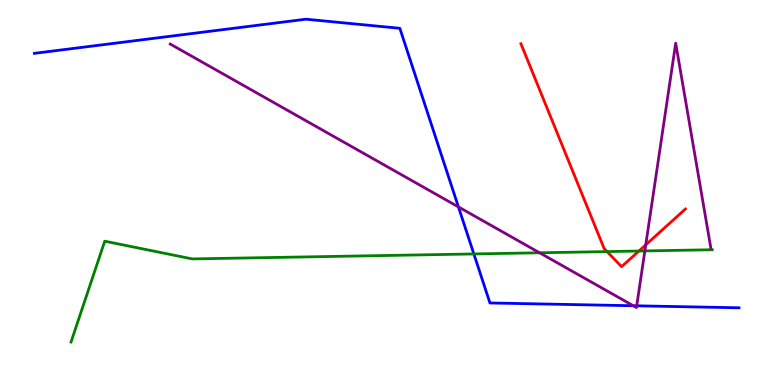[{'lines': ['blue', 'red'], 'intersections': []}, {'lines': ['green', 'red'], 'intersections': [{'x': 7.83, 'y': 3.47}, {'x': 8.24, 'y': 3.48}]}, {'lines': ['purple', 'red'], 'intersections': [{'x': 8.33, 'y': 3.64}]}, {'lines': ['blue', 'green'], 'intersections': [{'x': 6.11, 'y': 3.4}]}, {'lines': ['blue', 'purple'], 'intersections': [{'x': 5.92, 'y': 4.63}, {'x': 8.17, 'y': 2.06}, {'x': 8.22, 'y': 2.06}]}, {'lines': ['green', 'purple'], 'intersections': [{'x': 6.96, 'y': 3.43}, {'x': 8.32, 'y': 3.48}]}]